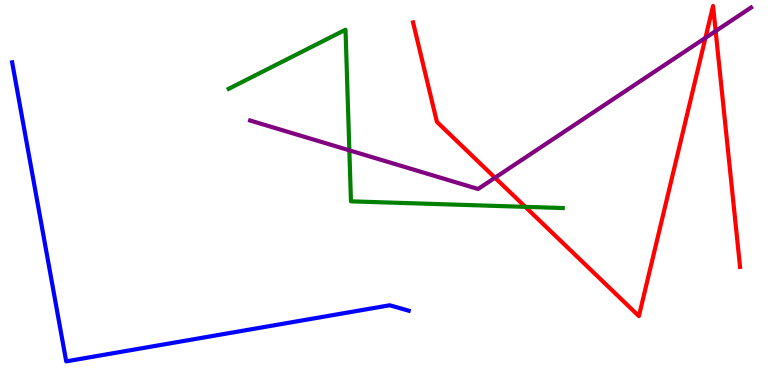[{'lines': ['blue', 'red'], 'intersections': []}, {'lines': ['green', 'red'], 'intersections': [{'x': 6.78, 'y': 4.63}]}, {'lines': ['purple', 'red'], 'intersections': [{'x': 6.39, 'y': 5.38}, {'x': 9.1, 'y': 9.02}, {'x': 9.23, 'y': 9.19}]}, {'lines': ['blue', 'green'], 'intersections': []}, {'lines': ['blue', 'purple'], 'intersections': []}, {'lines': ['green', 'purple'], 'intersections': [{'x': 4.51, 'y': 6.1}]}]